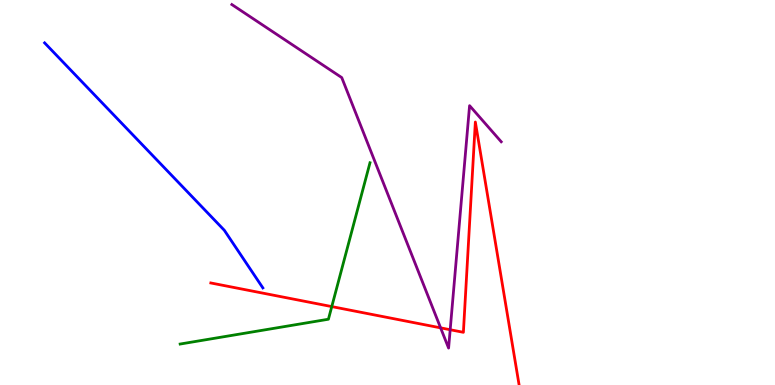[{'lines': ['blue', 'red'], 'intersections': []}, {'lines': ['green', 'red'], 'intersections': [{'x': 4.28, 'y': 2.04}]}, {'lines': ['purple', 'red'], 'intersections': [{'x': 5.69, 'y': 1.48}, {'x': 5.81, 'y': 1.44}]}, {'lines': ['blue', 'green'], 'intersections': []}, {'lines': ['blue', 'purple'], 'intersections': []}, {'lines': ['green', 'purple'], 'intersections': []}]